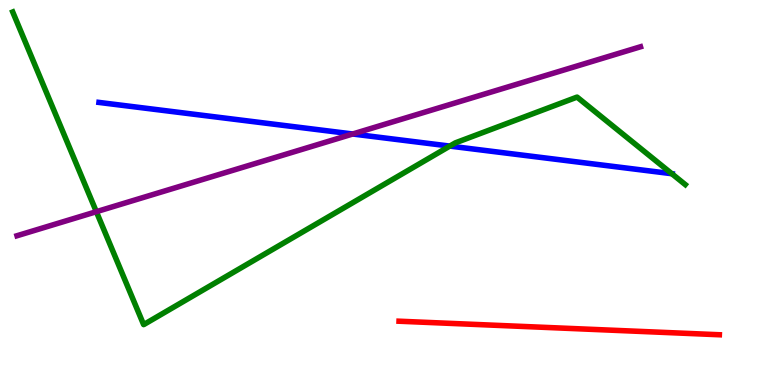[{'lines': ['blue', 'red'], 'intersections': []}, {'lines': ['green', 'red'], 'intersections': []}, {'lines': ['purple', 'red'], 'intersections': []}, {'lines': ['blue', 'green'], 'intersections': [{'x': 5.8, 'y': 6.21}, {'x': 8.67, 'y': 5.49}]}, {'lines': ['blue', 'purple'], 'intersections': [{'x': 4.55, 'y': 6.52}]}, {'lines': ['green', 'purple'], 'intersections': [{'x': 1.24, 'y': 4.5}]}]